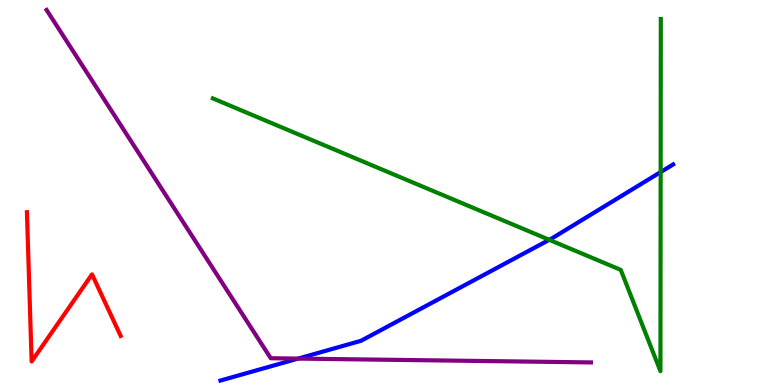[{'lines': ['blue', 'red'], 'intersections': []}, {'lines': ['green', 'red'], 'intersections': []}, {'lines': ['purple', 'red'], 'intersections': []}, {'lines': ['blue', 'green'], 'intersections': [{'x': 7.09, 'y': 3.77}, {'x': 8.52, 'y': 5.53}]}, {'lines': ['blue', 'purple'], 'intersections': [{'x': 3.85, 'y': 0.686}]}, {'lines': ['green', 'purple'], 'intersections': []}]